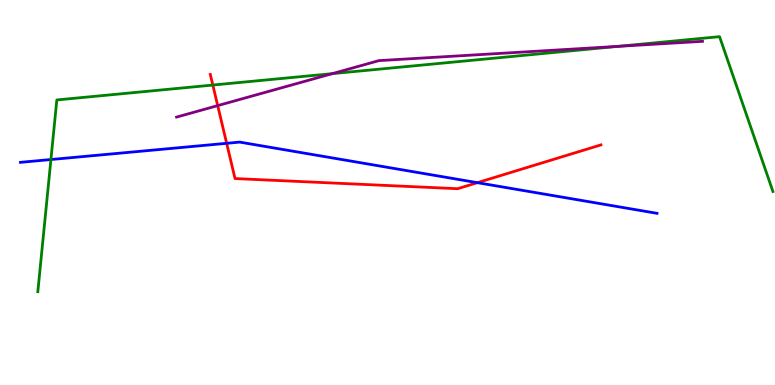[{'lines': ['blue', 'red'], 'intersections': [{'x': 2.92, 'y': 6.28}, {'x': 6.16, 'y': 5.26}]}, {'lines': ['green', 'red'], 'intersections': [{'x': 2.75, 'y': 7.79}]}, {'lines': ['purple', 'red'], 'intersections': [{'x': 2.81, 'y': 7.26}]}, {'lines': ['blue', 'green'], 'intersections': [{'x': 0.657, 'y': 5.86}]}, {'lines': ['blue', 'purple'], 'intersections': []}, {'lines': ['green', 'purple'], 'intersections': [{'x': 4.29, 'y': 8.09}, {'x': 7.97, 'y': 8.8}]}]